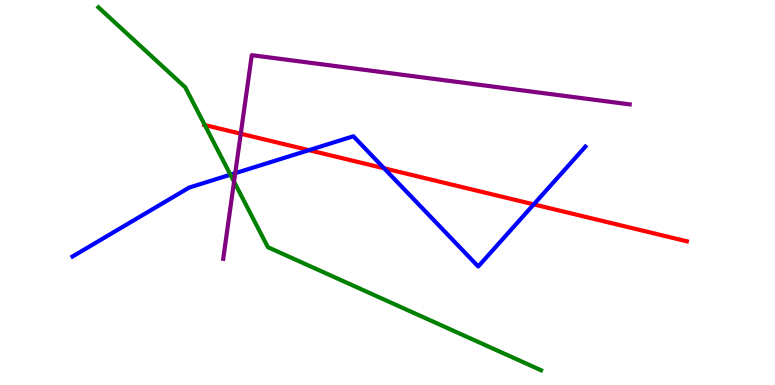[{'lines': ['blue', 'red'], 'intersections': [{'x': 3.99, 'y': 6.1}, {'x': 4.96, 'y': 5.63}, {'x': 6.89, 'y': 4.69}]}, {'lines': ['green', 'red'], 'intersections': [{'x': 2.64, 'y': 6.75}]}, {'lines': ['purple', 'red'], 'intersections': [{'x': 3.11, 'y': 6.53}]}, {'lines': ['blue', 'green'], 'intersections': [{'x': 2.97, 'y': 5.46}]}, {'lines': ['blue', 'purple'], 'intersections': [{'x': 3.04, 'y': 5.5}]}, {'lines': ['green', 'purple'], 'intersections': [{'x': 3.02, 'y': 5.28}]}]